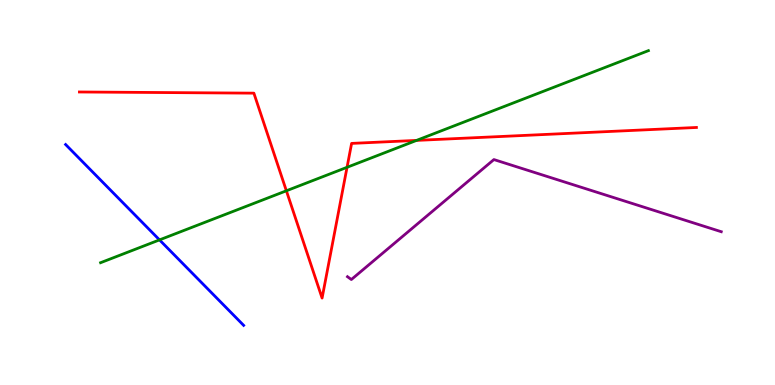[{'lines': ['blue', 'red'], 'intersections': []}, {'lines': ['green', 'red'], 'intersections': [{'x': 3.7, 'y': 5.04}, {'x': 4.48, 'y': 5.65}, {'x': 5.37, 'y': 6.35}]}, {'lines': ['purple', 'red'], 'intersections': []}, {'lines': ['blue', 'green'], 'intersections': [{'x': 2.06, 'y': 3.77}]}, {'lines': ['blue', 'purple'], 'intersections': []}, {'lines': ['green', 'purple'], 'intersections': []}]